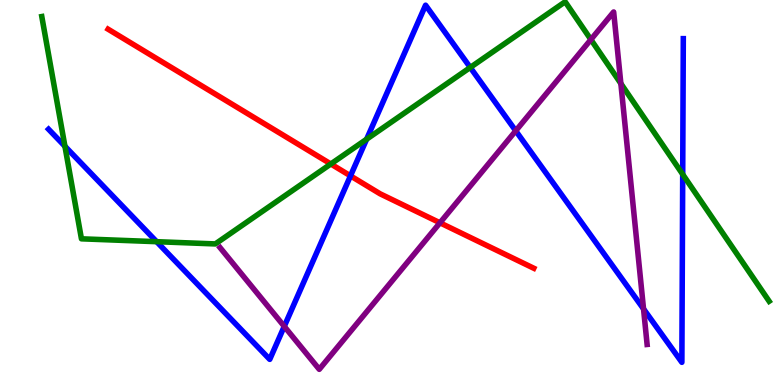[{'lines': ['blue', 'red'], 'intersections': [{'x': 4.52, 'y': 5.43}]}, {'lines': ['green', 'red'], 'intersections': [{'x': 4.27, 'y': 5.74}]}, {'lines': ['purple', 'red'], 'intersections': [{'x': 5.68, 'y': 4.21}]}, {'lines': ['blue', 'green'], 'intersections': [{'x': 0.838, 'y': 6.2}, {'x': 2.02, 'y': 3.72}, {'x': 4.73, 'y': 6.38}, {'x': 6.07, 'y': 8.25}, {'x': 8.81, 'y': 5.47}]}, {'lines': ['blue', 'purple'], 'intersections': [{'x': 3.67, 'y': 1.52}, {'x': 6.65, 'y': 6.6}, {'x': 8.3, 'y': 1.98}]}, {'lines': ['green', 'purple'], 'intersections': [{'x': 7.62, 'y': 8.97}, {'x': 8.01, 'y': 7.83}]}]